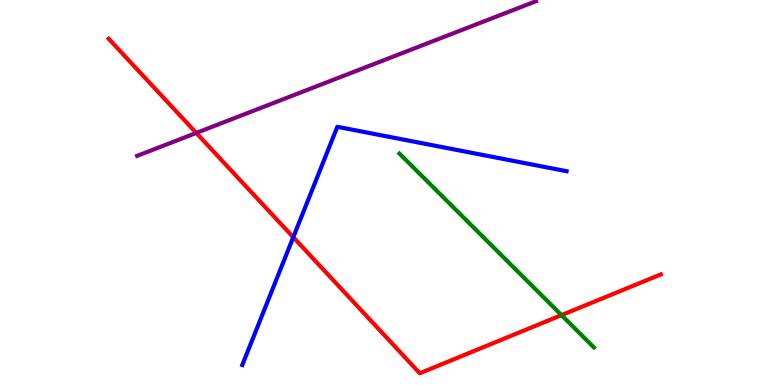[{'lines': ['blue', 'red'], 'intersections': [{'x': 3.78, 'y': 3.84}]}, {'lines': ['green', 'red'], 'intersections': [{'x': 7.25, 'y': 1.81}]}, {'lines': ['purple', 'red'], 'intersections': [{'x': 2.53, 'y': 6.55}]}, {'lines': ['blue', 'green'], 'intersections': []}, {'lines': ['blue', 'purple'], 'intersections': []}, {'lines': ['green', 'purple'], 'intersections': []}]